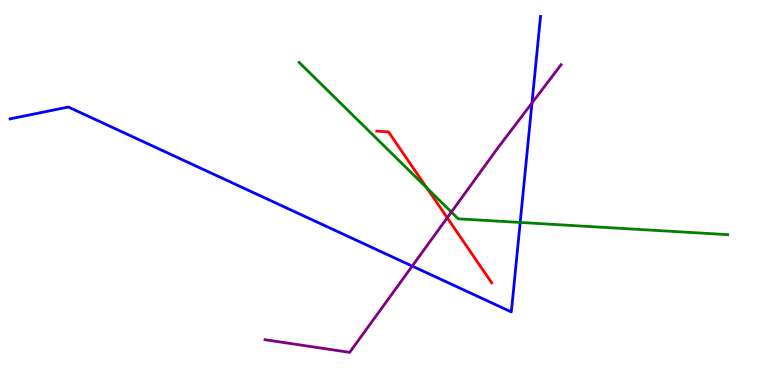[{'lines': ['blue', 'red'], 'intersections': []}, {'lines': ['green', 'red'], 'intersections': [{'x': 5.51, 'y': 5.12}]}, {'lines': ['purple', 'red'], 'intersections': [{'x': 5.77, 'y': 4.34}]}, {'lines': ['blue', 'green'], 'intersections': [{'x': 6.71, 'y': 4.22}]}, {'lines': ['blue', 'purple'], 'intersections': [{'x': 5.32, 'y': 3.09}, {'x': 6.86, 'y': 7.32}]}, {'lines': ['green', 'purple'], 'intersections': [{'x': 5.82, 'y': 4.49}]}]